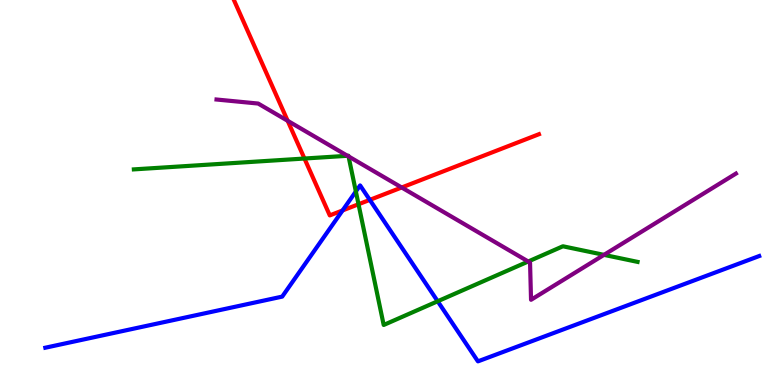[{'lines': ['blue', 'red'], 'intersections': [{'x': 4.42, 'y': 4.53}, {'x': 4.77, 'y': 4.81}]}, {'lines': ['green', 'red'], 'intersections': [{'x': 3.93, 'y': 5.88}, {'x': 4.63, 'y': 4.69}]}, {'lines': ['purple', 'red'], 'intersections': [{'x': 3.71, 'y': 6.86}, {'x': 5.18, 'y': 5.13}]}, {'lines': ['blue', 'green'], 'intersections': [{'x': 4.59, 'y': 5.03}, {'x': 5.65, 'y': 2.18}]}, {'lines': ['blue', 'purple'], 'intersections': []}, {'lines': ['green', 'purple'], 'intersections': [{'x': 4.48, 'y': 5.95}, {'x': 4.5, 'y': 5.94}, {'x': 6.82, 'y': 3.21}, {'x': 7.79, 'y': 3.38}]}]